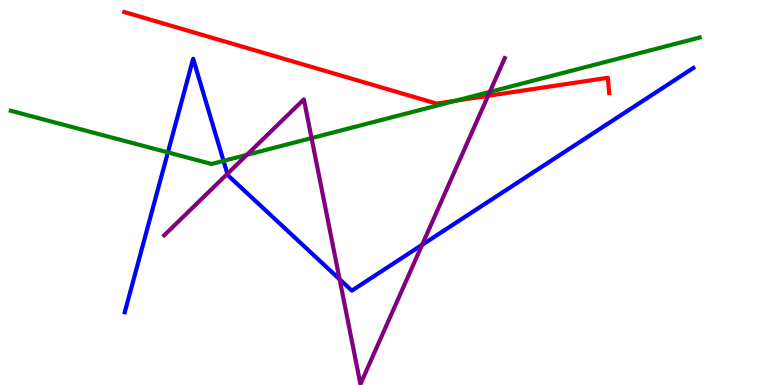[{'lines': ['blue', 'red'], 'intersections': []}, {'lines': ['green', 'red'], 'intersections': [{'x': 5.89, 'y': 7.39}]}, {'lines': ['purple', 'red'], 'intersections': [{'x': 6.3, 'y': 7.51}]}, {'lines': ['blue', 'green'], 'intersections': [{'x': 2.17, 'y': 6.04}, {'x': 2.88, 'y': 5.82}]}, {'lines': ['blue', 'purple'], 'intersections': [{'x': 2.93, 'y': 5.48}, {'x': 4.38, 'y': 2.75}, {'x': 5.45, 'y': 3.64}]}, {'lines': ['green', 'purple'], 'intersections': [{'x': 3.19, 'y': 5.98}, {'x': 4.02, 'y': 6.41}, {'x': 6.32, 'y': 7.61}]}]